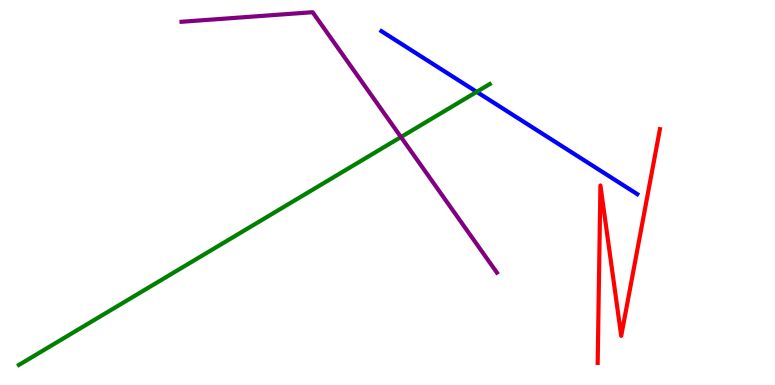[{'lines': ['blue', 'red'], 'intersections': []}, {'lines': ['green', 'red'], 'intersections': []}, {'lines': ['purple', 'red'], 'intersections': []}, {'lines': ['blue', 'green'], 'intersections': [{'x': 6.15, 'y': 7.61}]}, {'lines': ['blue', 'purple'], 'intersections': []}, {'lines': ['green', 'purple'], 'intersections': [{'x': 5.17, 'y': 6.44}]}]